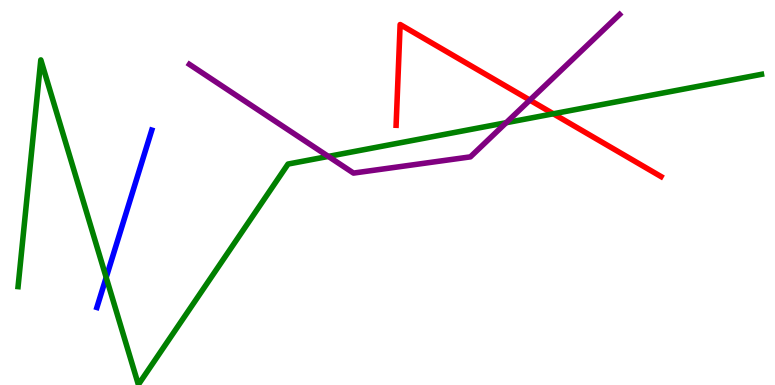[{'lines': ['blue', 'red'], 'intersections': []}, {'lines': ['green', 'red'], 'intersections': [{'x': 7.14, 'y': 7.04}]}, {'lines': ['purple', 'red'], 'intersections': [{'x': 6.84, 'y': 7.4}]}, {'lines': ['blue', 'green'], 'intersections': [{'x': 1.37, 'y': 2.79}]}, {'lines': ['blue', 'purple'], 'intersections': []}, {'lines': ['green', 'purple'], 'intersections': [{'x': 4.24, 'y': 5.94}, {'x': 6.53, 'y': 6.81}]}]